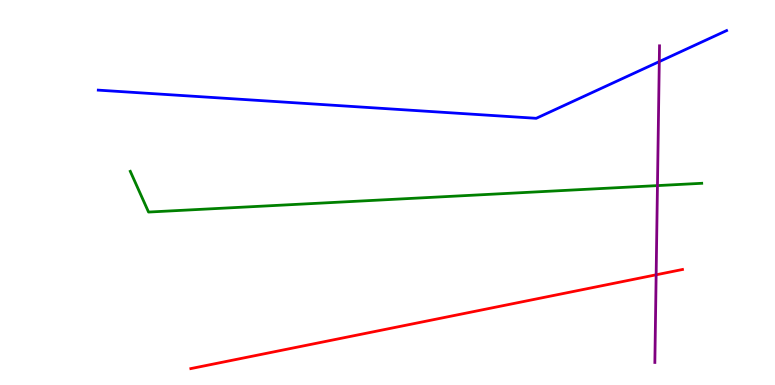[{'lines': ['blue', 'red'], 'intersections': []}, {'lines': ['green', 'red'], 'intersections': []}, {'lines': ['purple', 'red'], 'intersections': [{'x': 8.47, 'y': 2.86}]}, {'lines': ['blue', 'green'], 'intersections': []}, {'lines': ['blue', 'purple'], 'intersections': [{'x': 8.51, 'y': 8.4}]}, {'lines': ['green', 'purple'], 'intersections': [{'x': 8.48, 'y': 5.18}]}]